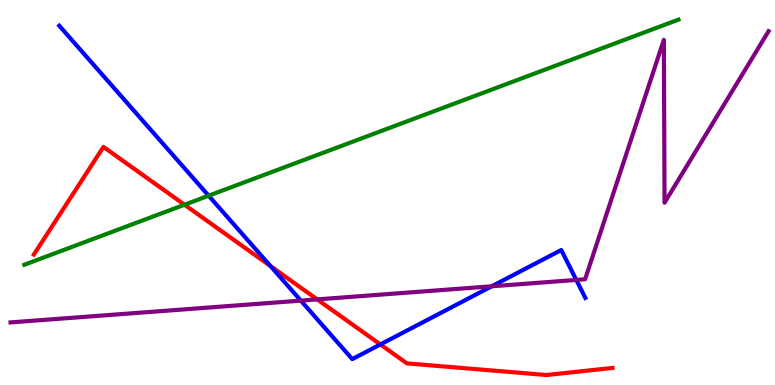[{'lines': ['blue', 'red'], 'intersections': [{'x': 3.49, 'y': 3.09}, {'x': 4.91, 'y': 1.05}]}, {'lines': ['green', 'red'], 'intersections': [{'x': 2.38, 'y': 4.68}]}, {'lines': ['purple', 'red'], 'intersections': [{'x': 4.09, 'y': 2.22}]}, {'lines': ['blue', 'green'], 'intersections': [{'x': 2.69, 'y': 4.92}]}, {'lines': ['blue', 'purple'], 'intersections': [{'x': 3.88, 'y': 2.19}, {'x': 6.35, 'y': 2.56}, {'x': 7.44, 'y': 2.73}]}, {'lines': ['green', 'purple'], 'intersections': []}]